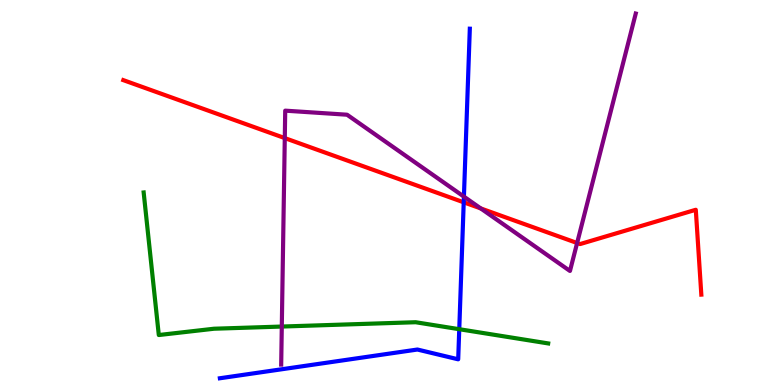[{'lines': ['blue', 'red'], 'intersections': [{'x': 5.98, 'y': 4.75}]}, {'lines': ['green', 'red'], 'intersections': []}, {'lines': ['purple', 'red'], 'intersections': [{'x': 3.67, 'y': 6.41}, {'x': 6.2, 'y': 4.59}, {'x': 7.45, 'y': 3.69}]}, {'lines': ['blue', 'green'], 'intersections': [{'x': 5.93, 'y': 1.45}]}, {'lines': ['blue', 'purple'], 'intersections': [{'x': 5.99, 'y': 4.89}]}, {'lines': ['green', 'purple'], 'intersections': [{'x': 3.64, 'y': 1.52}]}]